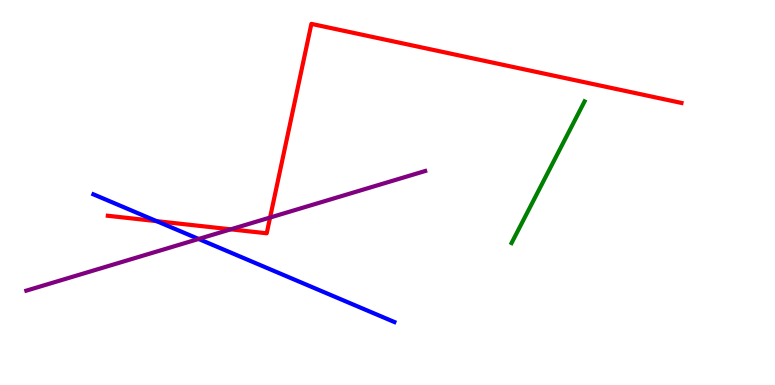[{'lines': ['blue', 'red'], 'intersections': [{'x': 2.02, 'y': 4.26}]}, {'lines': ['green', 'red'], 'intersections': []}, {'lines': ['purple', 'red'], 'intersections': [{'x': 2.98, 'y': 4.04}, {'x': 3.48, 'y': 4.35}]}, {'lines': ['blue', 'green'], 'intersections': []}, {'lines': ['blue', 'purple'], 'intersections': [{'x': 2.56, 'y': 3.79}]}, {'lines': ['green', 'purple'], 'intersections': []}]